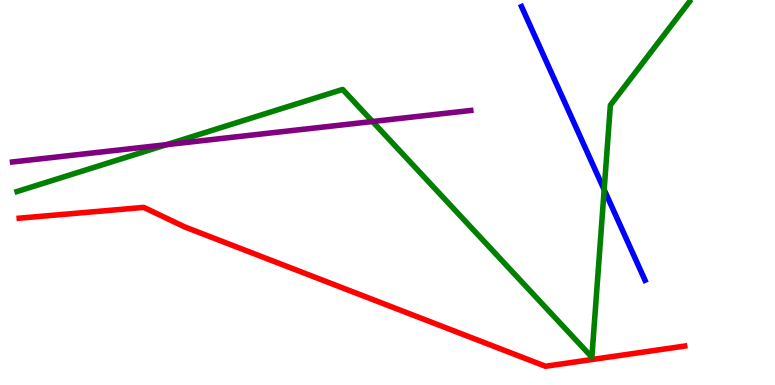[{'lines': ['blue', 'red'], 'intersections': []}, {'lines': ['green', 'red'], 'intersections': []}, {'lines': ['purple', 'red'], 'intersections': []}, {'lines': ['blue', 'green'], 'intersections': [{'x': 7.8, 'y': 5.07}]}, {'lines': ['blue', 'purple'], 'intersections': []}, {'lines': ['green', 'purple'], 'intersections': [{'x': 2.15, 'y': 6.24}, {'x': 4.81, 'y': 6.84}]}]